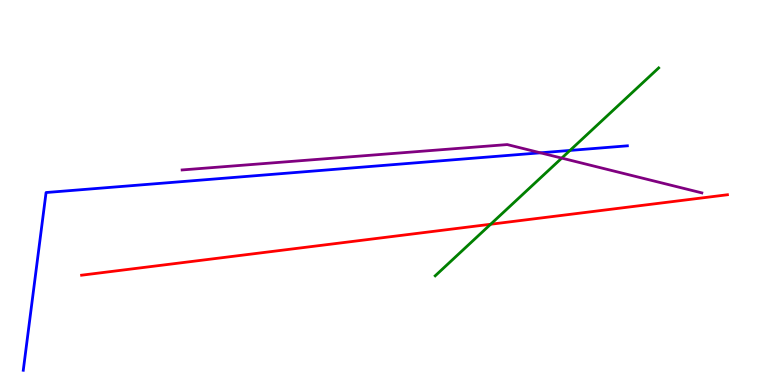[{'lines': ['blue', 'red'], 'intersections': []}, {'lines': ['green', 'red'], 'intersections': [{'x': 6.33, 'y': 4.18}]}, {'lines': ['purple', 'red'], 'intersections': []}, {'lines': ['blue', 'green'], 'intersections': [{'x': 7.35, 'y': 6.09}]}, {'lines': ['blue', 'purple'], 'intersections': [{'x': 6.97, 'y': 6.03}]}, {'lines': ['green', 'purple'], 'intersections': [{'x': 7.25, 'y': 5.89}]}]